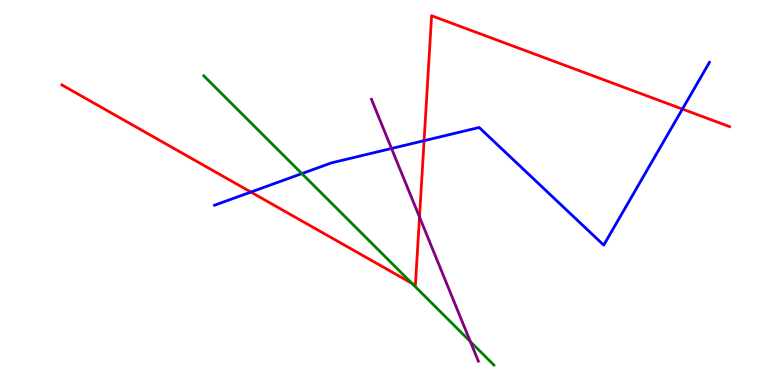[{'lines': ['blue', 'red'], 'intersections': [{'x': 3.24, 'y': 5.01}, {'x': 5.47, 'y': 6.35}, {'x': 8.81, 'y': 7.17}]}, {'lines': ['green', 'red'], 'intersections': [{'x': 5.32, 'y': 2.64}]}, {'lines': ['purple', 'red'], 'intersections': [{'x': 5.41, 'y': 4.36}]}, {'lines': ['blue', 'green'], 'intersections': [{'x': 3.89, 'y': 5.49}]}, {'lines': ['blue', 'purple'], 'intersections': [{'x': 5.05, 'y': 6.14}]}, {'lines': ['green', 'purple'], 'intersections': [{'x': 6.07, 'y': 1.13}]}]